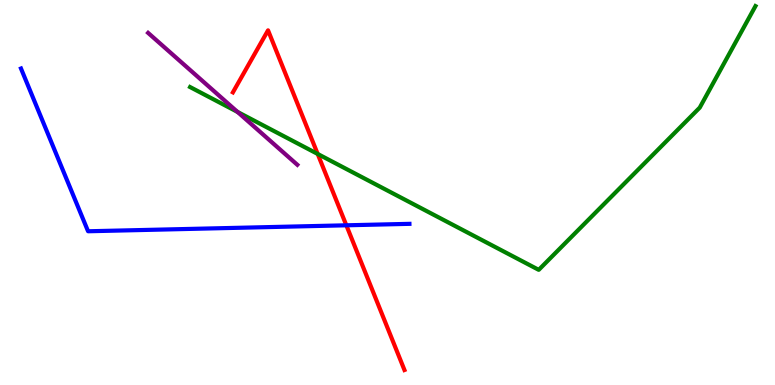[{'lines': ['blue', 'red'], 'intersections': [{'x': 4.47, 'y': 4.15}]}, {'lines': ['green', 'red'], 'intersections': [{'x': 4.1, 'y': 6.0}]}, {'lines': ['purple', 'red'], 'intersections': []}, {'lines': ['blue', 'green'], 'intersections': []}, {'lines': ['blue', 'purple'], 'intersections': []}, {'lines': ['green', 'purple'], 'intersections': [{'x': 3.06, 'y': 7.09}]}]